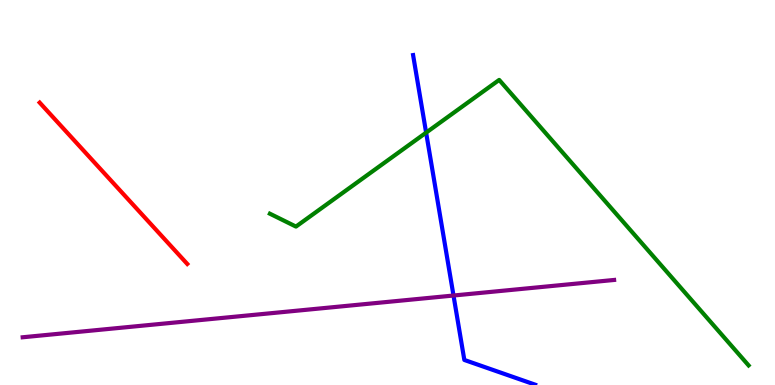[{'lines': ['blue', 'red'], 'intersections': []}, {'lines': ['green', 'red'], 'intersections': []}, {'lines': ['purple', 'red'], 'intersections': []}, {'lines': ['blue', 'green'], 'intersections': [{'x': 5.5, 'y': 6.55}]}, {'lines': ['blue', 'purple'], 'intersections': [{'x': 5.85, 'y': 2.32}]}, {'lines': ['green', 'purple'], 'intersections': []}]